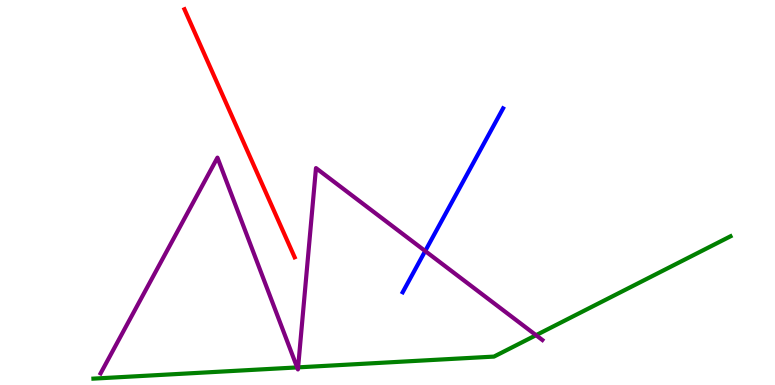[{'lines': ['blue', 'red'], 'intersections': []}, {'lines': ['green', 'red'], 'intersections': []}, {'lines': ['purple', 'red'], 'intersections': []}, {'lines': ['blue', 'green'], 'intersections': []}, {'lines': ['blue', 'purple'], 'intersections': [{'x': 5.49, 'y': 3.48}]}, {'lines': ['green', 'purple'], 'intersections': [{'x': 3.83, 'y': 0.457}, {'x': 3.85, 'y': 0.458}, {'x': 6.92, 'y': 1.29}]}]